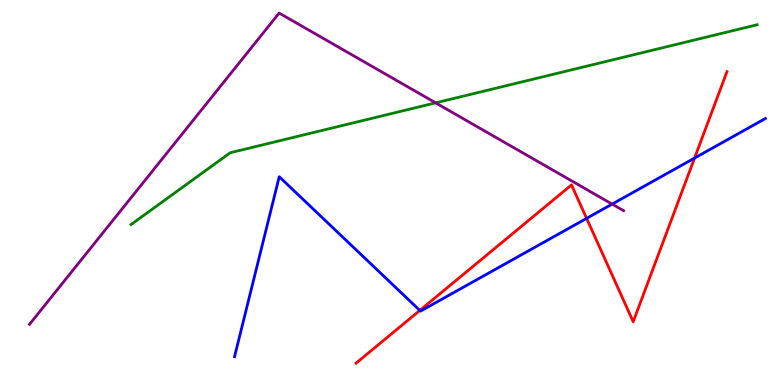[{'lines': ['blue', 'red'], 'intersections': [{'x': 5.42, 'y': 1.94}, {'x': 7.57, 'y': 4.33}, {'x': 8.96, 'y': 5.89}]}, {'lines': ['green', 'red'], 'intersections': []}, {'lines': ['purple', 'red'], 'intersections': []}, {'lines': ['blue', 'green'], 'intersections': []}, {'lines': ['blue', 'purple'], 'intersections': [{'x': 7.9, 'y': 4.7}]}, {'lines': ['green', 'purple'], 'intersections': [{'x': 5.62, 'y': 7.33}]}]